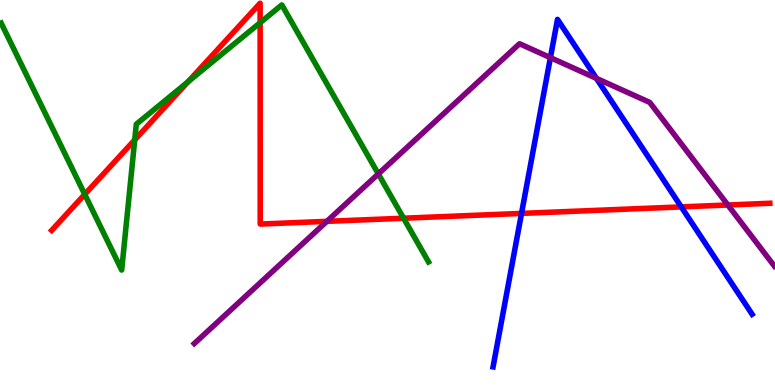[{'lines': ['blue', 'red'], 'intersections': [{'x': 6.73, 'y': 4.46}, {'x': 8.79, 'y': 4.63}]}, {'lines': ['green', 'red'], 'intersections': [{'x': 1.09, 'y': 4.95}, {'x': 1.74, 'y': 6.37}, {'x': 2.43, 'y': 7.88}, {'x': 3.36, 'y': 9.41}, {'x': 5.21, 'y': 4.33}]}, {'lines': ['purple', 'red'], 'intersections': [{'x': 4.22, 'y': 4.25}, {'x': 9.39, 'y': 4.68}]}, {'lines': ['blue', 'green'], 'intersections': []}, {'lines': ['blue', 'purple'], 'intersections': [{'x': 7.1, 'y': 8.5}, {'x': 7.7, 'y': 7.96}]}, {'lines': ['green', 'purple'], 'intersections': [{'x': 4.88, 'y': 5.48}]}]